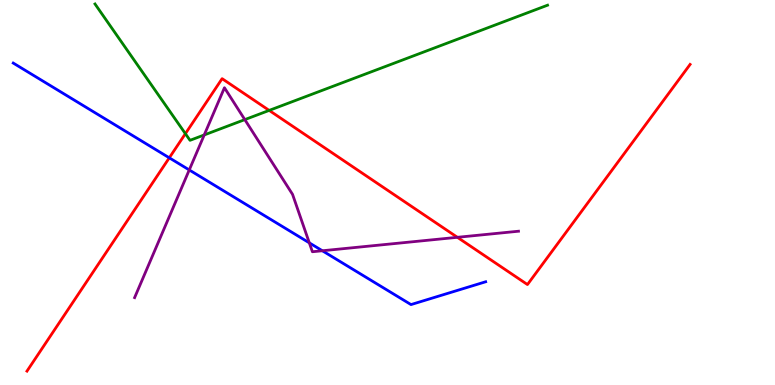[{'lines': ['blue', 'red'], 'intersections': [{'x': 2.18, 'y': 5.9}]}, {'lines': ['green', 'red'], 'intersections': [{'x': 2.39, 'y': 6.53}, {'x': 3.47, 'y': 7.13}]}, {'lines': ['purple', 'red'], 'intersections': [{'x': 5.9, 'y': 3.84}]}, {'lines': ['blue', 'green'], 'intersections': []}, {'lines': ['blue', 'purple'], 'intersections': [{'x': 2.44, 'y': 5.59}, {'x': 3.99, 'y': 3.69}, {'x': 4.16, 'y': 3.49}]}, {'lines': ['green', 'purple'], 'intersections': [{'x': 2.64, 'y': 6.49}, {'x': 3.16, 'y': 6.89}]}]